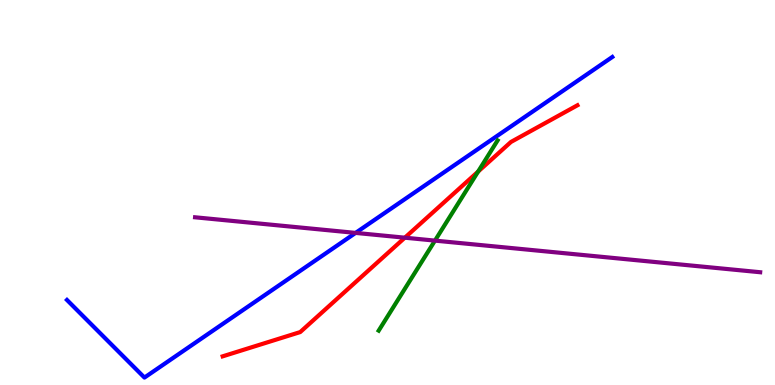[{'lines': ['blue', 'red'], 'intersections': []}, {'lines': ['green', 'red'], 'intersections': [{'x': 6.17, 'y': 5.54}]}, {'lines': ['purple', 'red'], 'intersections': [{'x': 5.22, 'y': 3.83}]}, {'lines': ['blue', 'green'], 'intersections': []}, {'lines': ['blue', 'purple'], 'intersections': [{'x': 4.59, 'y': 3.95}]}, {'lines': ['green', 'purple'], 'intersections': [{'x': 5.61, 'y': 3.75}]}]